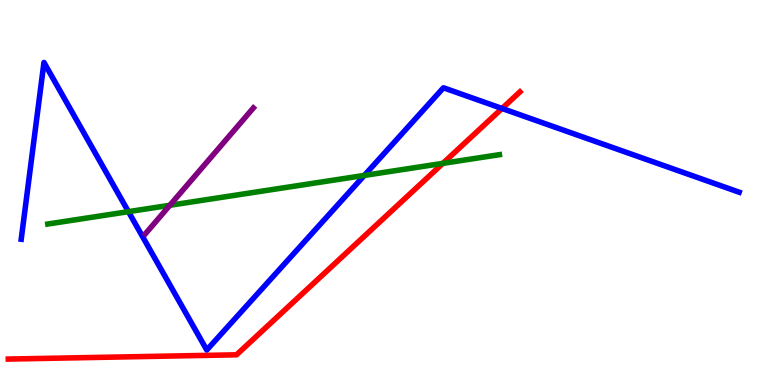[{'lines': ['blue', 'red'], 'intersections': [{'x': 6.48, 'y': 7.18}]}, {'lines': ['green', 'red'], 'intersections': [{'x': 5.71, 'y': 5.76}]}, {'lines': ['purple', 'red'], 'intersections': []}, {'lines': ['blue', 'green'], 'intersections': [{'x': 1.66, 'y': 4.5}, {'x': 4.7, 'y': 5.44}]}, {'lines': ['blue', 'purple'], 'intersections': []}, {'lines': ['green', 'purple'], 'intersections': [{'x': 2.19, 'y': 4.67}]}]